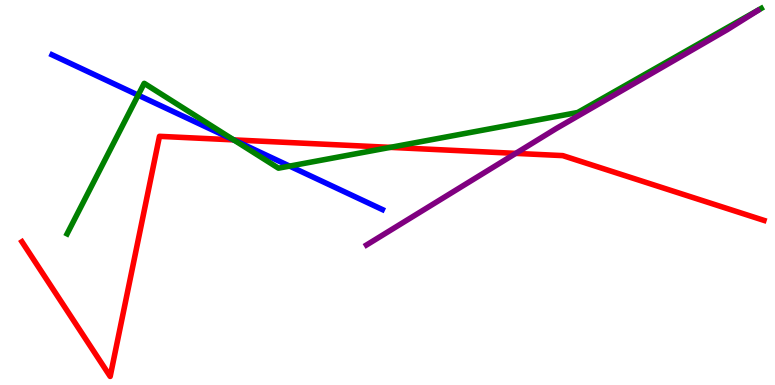[{'lines': ['blue', 'red'], 'intersections': [{'x': 3.01, 'y': 6.37}]}, {'lines': ['green', 'red'], 'intersections': [{'x': 3.02, 'y': 6.37}, {'x': 5.04, 'y': 6.17}]}, {'lines': ['purple', 'red'], 'intersections': [{'x': 6.65, 'y': 6.02}]}, {'lines': ['blue', 'green'], 'intersections': [{'x': 1.78, 'y': 7.53}, {'x': 3.02, 'y': 6.36}, {'x': 3.74, 'y': 5.69}]}, {'lines': ['blue', 'purple'], 'intersections': []}, {'lines': ['green', 'purple'], 'intersections': []}]